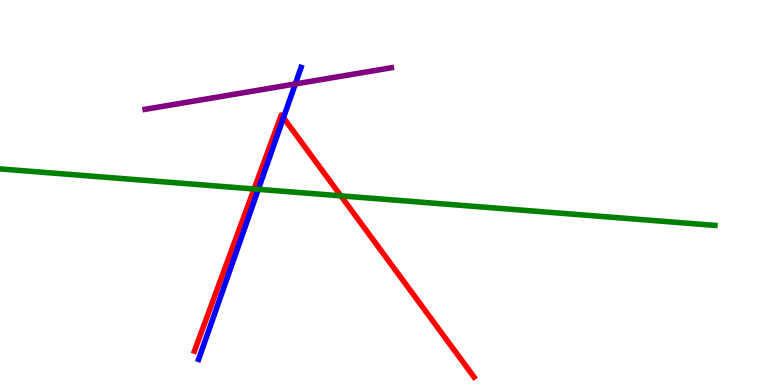[{'lines': ['blue', 'red'], 'intersections': [{'x': 3.66, 'y': 6.94}]}, {'lines': ['green', 'red'], 'intersections': [{'x': 3.28, 'y': 5.09}, {'x': 4.4, 'y': 4.91}]}, {'lines': ['purple', 'red'], 'intersections': []}, {'lines': ['blue', 'green'], 'intersections': [{'x': 3.33, 'y': 5.08}]}, {'lines': ['blue', 'purple'], 'intersections': [{'x': 3.81, 'y': 7.82}]}, {'lines': ['green', 'purple'], 'intersections': []}]